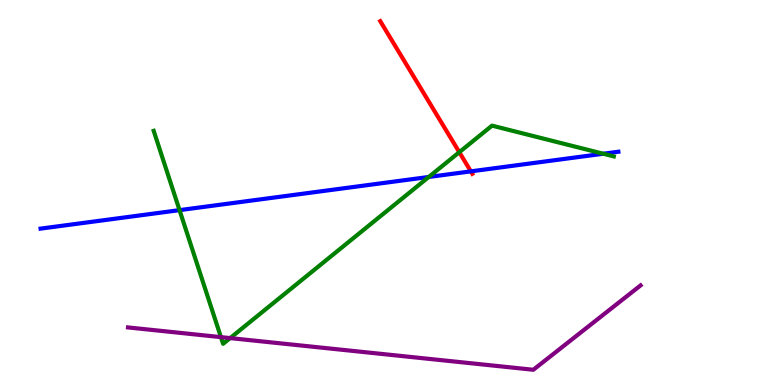[{'lines': ['blue', 'red'], 'intersections': [{'x': 6.08, 'y': 5.55}]}, {'lines': ['green', 'red'], 'intersections': [{'x': 5.93, 'y': 6.05}]}, {'lines': ['purple', 'red'], 'intersections': []}, {'lines': ['blue', 'green'], 'intersections': [{'x': 2.32, 'y': 4.54}, {'x': 5.53, 'y': 5.4}, {'x': 7.78, 'y': 6.01}]}, {'lines': ['blue', 'purple'], 'intersections': []}, {'lines': ['green', 'purple'], 'intersections': [{'x': 2.85, 'y': 1.24}, {'x': 2.97, 'y': 1.22}]}]